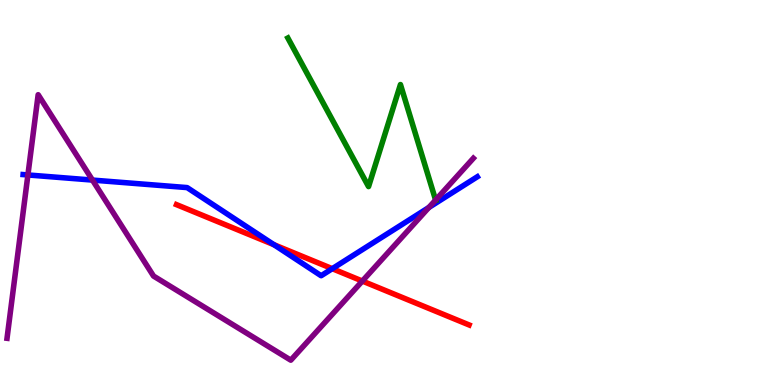[{'lines': ['blue', 'red'], 'intersections': [{'x': 3.54, 'y': 3.64}, {'x': 4.29, 'y': 3.02}]}, {'lines': ['green', 'red'], 'intersections': []}, {'lines': ['purple', 'red'], 'intersections': [{'x': 4.68, 'y': 2.7}]}, {'lines': ['blue', 'green'], 'intersections': []}, {'lines': ['blue', 'purple'], 'intersections': [{'x': 0.36, 'y': 5.46}, {'x': 1.19, 'y': 5.32}, {'x': 5.53, 'y': 4.61}]}, {'lines': ['green', 'purple'], 'intersections': [{'x': 5.62, 'y': 4.8}]}]